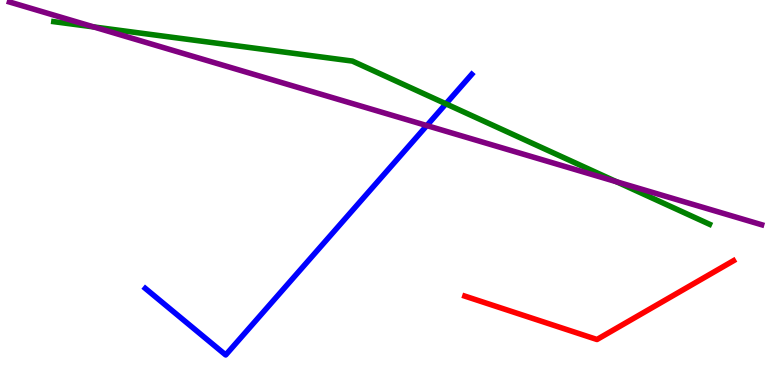[{'lines': ['blue', 'red'], 'intersections': []}, {'lines': ['green', 'red'], 'intersections': []}, {'lines': ['purple', 'red'], 'intersections': []}, {'lines': ['blue', 'green'], 'intersections': [{'x': 5.75, 'y': 7.3}]}, {'lines': ['blue', 'purple'], 'intersections': [{'x': 5.51, 'y': 6.74}]}, {'lines': ['green', 'purple'], 'intersections': [{'x': 1.21, 'y': 9.3}, {'x': 7.95, 'y': 5.28}]}]